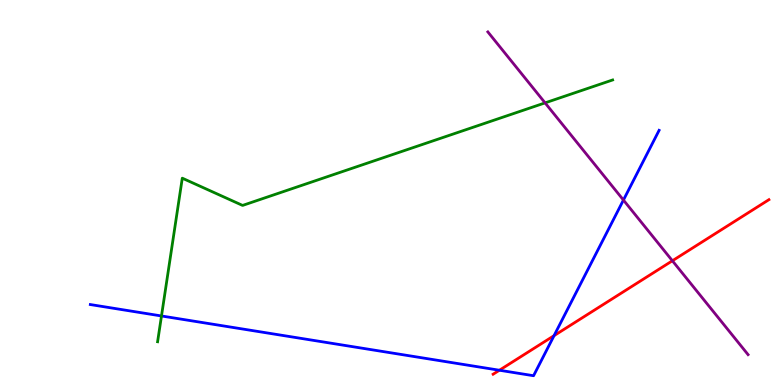[{'lines': ['blue', 'red'], 'intersections': [{'x': 6.44, 'y': 0.383}, {'x': 7.15, 'y': 1.28}]}, {'lines': ['green', 'red'], 'intersections': []}, {'lines': ['purple', 'red'], 'intersections': [{'x': 8.68, 'y': 3.23}]}, {'lines': ['blue', 'green'], 'intersections': [{'x': 2.08, 'y': 1.79}]}, {'lines': ['blue', 'purple'], 'intersections': [{'x': 8.04, 'y': 4.8}]}, {'lines': ['green', 'purple'], 'intersections': [{'x': 7.03, 'y': 7.33}]}]